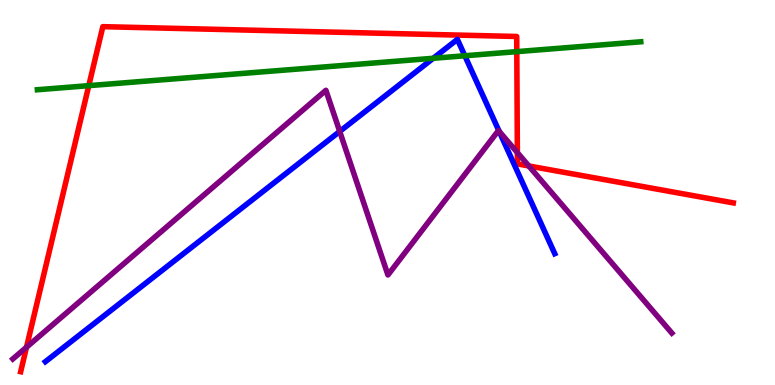[{'lines': ['blue', 'red'], 'intersections': []}, {'lines': ['green', 'red'], 'intersections': [{'x': 1.15, 'y': 7.78}, {'x': 6.67, 'y': 8.66}]}, {'lines': ['purple', 'red'], 'intersections': [{'x': 0.342, 'y': 0.981}, {'x': 6.68, 'y': 6.04}, {'x': 6.82, 'y': 5.69}]}, {'lines': ['blue', 'green'], 'intersections': [{'x': 5.59, 'y': 8.49}, {'x': 6.0, 'y': 8.55}]}, {'lines': ['blue', 'purple'], 'intersections': [{'x': 4.38, 'y': 6.59}, {'x': 6.44, 'y': 6.59}]}, {'lines': ['green', 'purple'], 'intersections': []}]